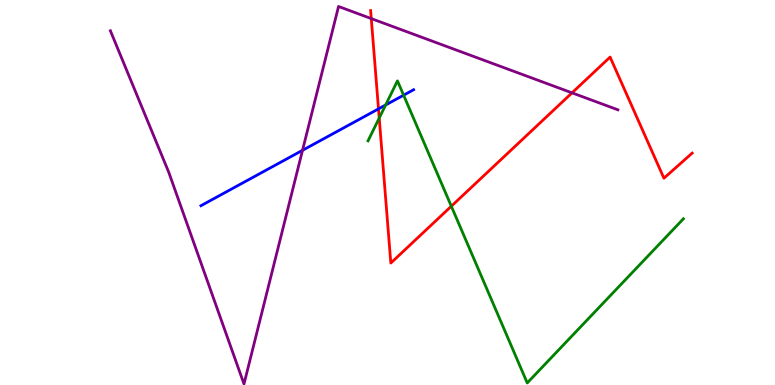[{'lines': ['blue', 'red'], 'intersections': [{'x': 4.88, 'y': 7.17}]}, {'lines': ['green', 'red'], 'intersections': [{'x': 4.89, 'y': 6.93}, {'x': 5.82, 'y': 4.64}]}, {'lines': ['purple', 'red'], 'intersections': [{'x': 4.79, 'y': 9.52}, {'x': 7.38, 'y': 7.59}]}, {'lines': ['blue', 'green'], 'intersections': [{'x': 4.98, 'y': 7.27}, {'x': 5.21, 'y': 7.53}]}, {'lines': ['blue', 'purple'], 'intersections': [{'x': 3.9, 'y': 6.1}]}, {'lines': ['green', 'purple'], 'intersections': []}]